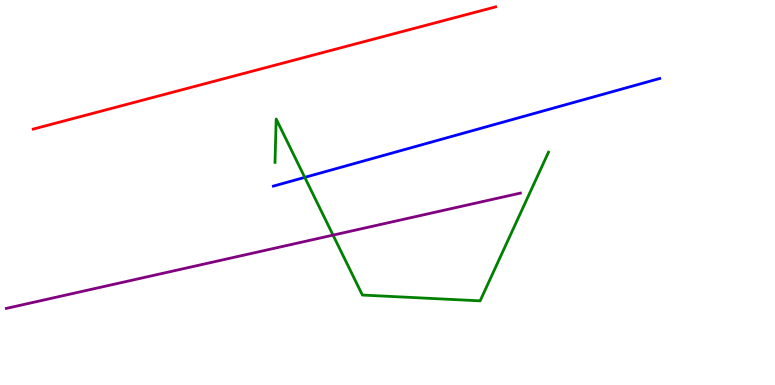[{'lines': ['blue', 'red'], 'intersections': []}, {'lines': ['green', 'red'], 'intersections': []}, {'lines': ['purple', 'red'], 'intersections': []}, {'lines': ['blue', 'green'], 'intersections': [{'x': 3.93, 'y': 5.39}]}, {'lines': ['blue', 'purple'], 'intersections': []}, {'lines': ['green', 'purple'], 'intersections': [{'x': 4.3, 'y': 3.89}]}]